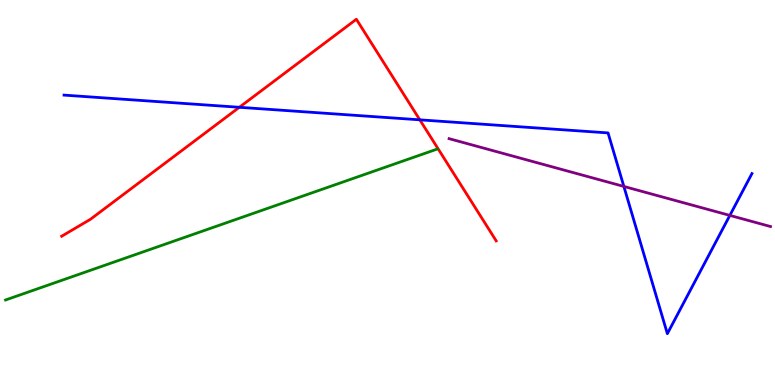[{'lines': ['blue', 'red'], 'intersections': [{'x': 3.09, 'y': 7.21}, {'x': 5.42, 'y': 6.89}]}, {'lines': ['green', 'red'], 'intersections': []}, {'lines': ['purple', 'red'], 'intersections': []}, {'lines': ['blue', 'green'], 'intersections': []}, {'lines': ['blue', 'purple'], 'intersections': [{'x': 8.05, 'y': 5.16}, {'x': 9.42, 'y': 4.4}]}, {'lines': ['green', 'purple'], 'intersections': []}]